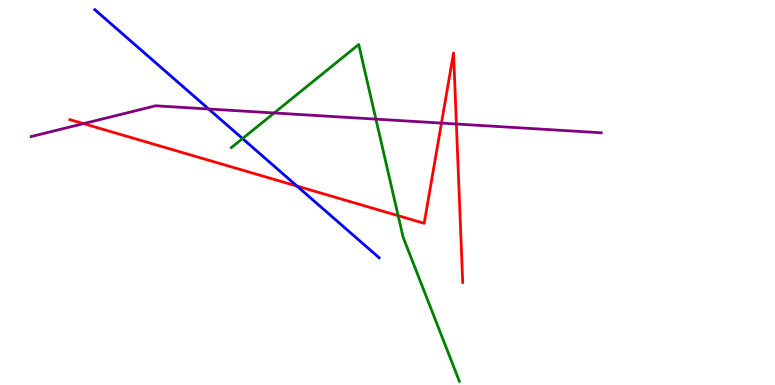[{'lines': ['blue', 'red'], 'intersections': [{'x': 3.83, 'y': 5.17}]}, {'lines': ['green', 'red'], 'intersections': [{'x': 5.14, 'y': 4.4}]}, {'lines': ['purple', 'red'], 'intersections': [{'x': 1.08, 'y': 6.79}, {'x': 5.7, 'y': 6.8}, {'x': 5.89, 'y': 6.78}]}, {'lines': ['blue', 'green'], 'intersections': [{'x': 3.13, 'y': 6.4}]}, {'lines': ['blue', 'purple'], 'intersections': [{'x': 2.69, 'y': 7.17}]}, {'lines': ['green', 'purple'], 'intersections': [{'x': 3.54, 'y': 7.07}, {'x': 4.85, 'y': 6.91}]}]